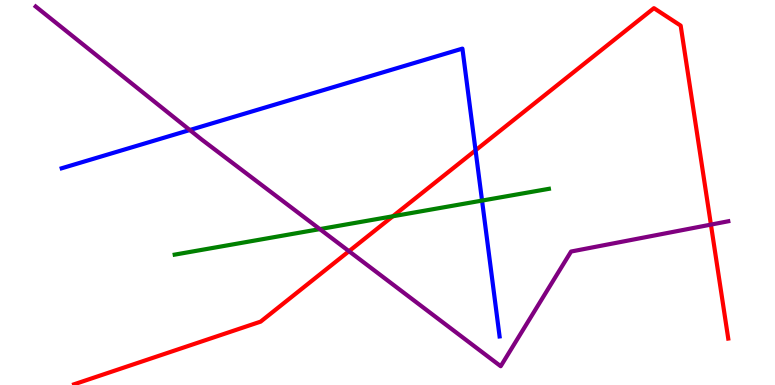[{'lines': ['blue', 'red'], 'intersections': [{'x': 6.14, 'y': 6.1}]}, {'lines': ['green', 'red'], 'intersections': [{'x': 5.07, 'y': 4.38}]}, {'lines': ['purple', 'red'], 'intersections': [{'x': 4.5, 'y': 3.48}, {'x': 9.17, 'y': 4.17}]}, {'lines': ['blue', 'green'], 'intersections': [{'x': 6.22, 'y': 4.79}]}, {'lines': ['blue', 'purple'], 'intersections': [{'x': 2.45, 'y': 6.62}]}, {'lines': ['green', 'purple'], 'intersections': [{'x': 4.13, 'y': 4.05}]}]